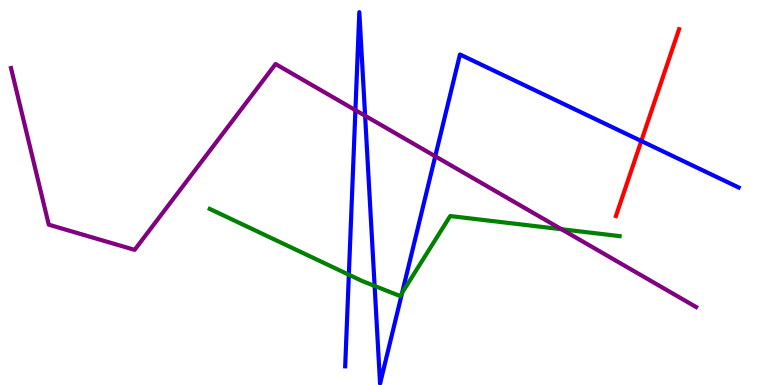[{'lines': ['blue', 'red'], 'intersections': [{'x': 8.27, 'y': 6.34}]}, {'lines': ['green', 'red'], 'intersections': []}, {'lines': ['purple', 'red'], 'intersections': []}, {'lines': ['blue', 'green'], 'intersections': [{'x': 4.5, 'y': 2.86}, {'x': 4.83, 'y': 2.57}, {'x': 5.19, 'y': 2.39}]}, {'lines': ['blue', 'purple'], 'intersections': [{'x': 4.59, 'y': 7.14}, {'x': 4.71, 'y': 6.99}, {'x': 5.62, 'y': 5.94}]}, {'lines': ['green', 'purple'], 'intersections': [{'x': 7.24, 'y': 4.05}]}]